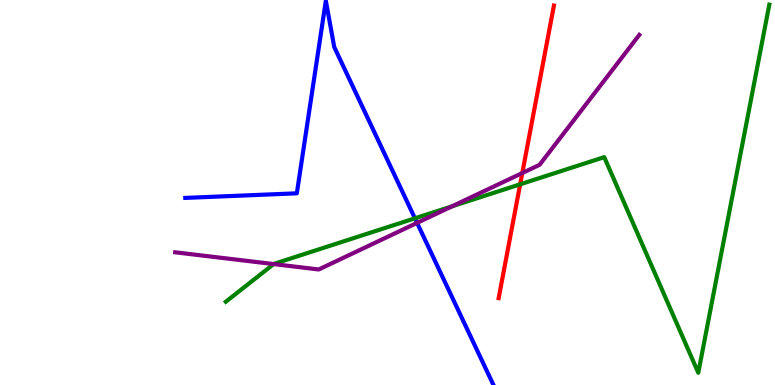[{'lines': ['blue', 'red'], 'intersections': []}, {'lines': ['green', 'red'], 'intersections': [{'x': 6.71, 'y': 5.21}]}, {'lines': ['purple', 'red'], 'intersections': [{'x': 6.74, 'y': 5.51}]}, {'lines': ['blue', 'green'], 'intersections': [{'x': 5.35, 'y': 4.33}]}, {'lines': ['blue', 'purple'], 'intersections': [{'x': 5.38, 'y': 4.21}]}, {'lines': ['green', 'purple'], 'intersections': [{'x': 3.53, 'y': 3.14}, {'x': 5.83, 'y': 4.64}]}]